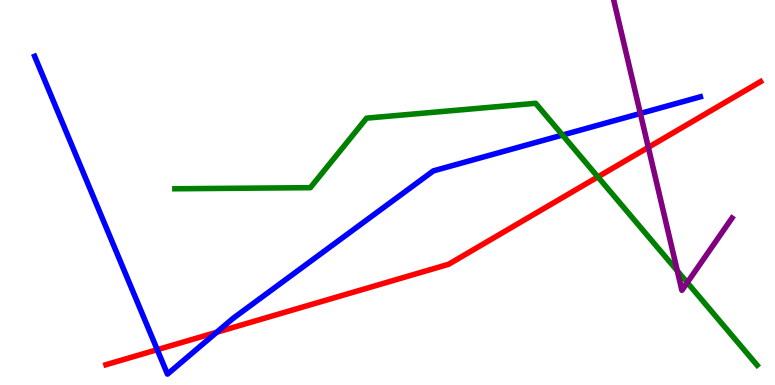[{'lines': ['blue', 'red'], 'intersections': [{'x': 2.03, 'y': 0.917}, {'x': 2.8, 'y': 1.37}]}, {'lines': ['green', 'red'], 'intersections': [{'x': 7.71, 'y': 5.41}]}, {'lines': ['purple', 'red'], 'intersections': [{'x': 8.37, 'y': 6.17}]}, {'lines': ['blue', 'green'], 'intersections': [{'x': 7.26, 'y': 6.49}]}, {'lines': ['blue', 'purple'], 'intersections': [{'x': 8.26, 'y': 7.05}]}, {'lines': ['green', 'purple'], 'intersections': [{'x': 8.74, 'y': 2.96}, {'x': 8.87, 'y': 2.66}]}]